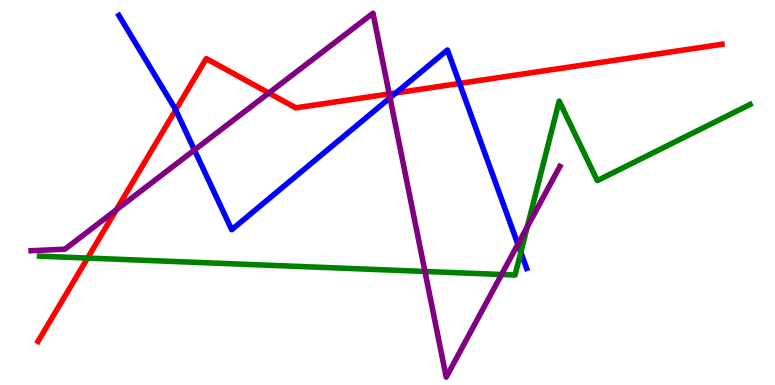[{'lines': ['blue', 'red'], 'intersections': [{'x': 2.27, 'y': 7.14}, {'x': 5.11, 'y': 7.59}, {'x': 5.93, 'y': 7.83}]}, {'lines': ['green', 'red'], 'intersections': [{'x': 1.13, 'y': 3.3}]}, {'lines': ['purple', 'red'], 'intersections': [{'x': 1.5, 'y': 4.55}, {'x': 3.47, 'y': 7.58}, {'x': 5.02, 'y': 7.56}]}, {'lines': ['blue', 'green'], 'intersections': [{'x': 6.72, 'y': 3.45}]}, {'lines': ['blue', 'purple'], 'intersections': [{'x': 2.51, 'y': 6.1}, {'x': 5.03, 'y': 7.46}, {'x': 6.68, 'y': 3.66}]}, {'lines': ['green', 'purple'], 'intersections': [{'x': 5.48, 'y': 2.95}, {'x': 6.47, 'y': 2.87}, {'x': 6.8, 'y': 4.11}]}]